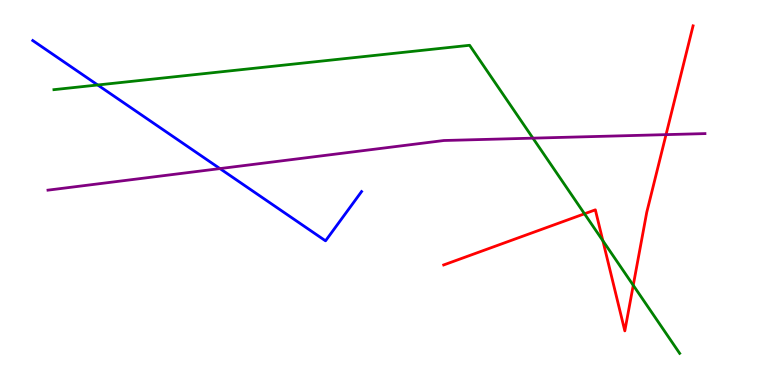[{'lines': ['blue', 'red'], 'intersections': []}, {'lines': ['green', 'red'], 'intersections': [{'x': 7.54, 'y': 4.45}, {'x': 7.78, 'y': 3.75}, {'x': 8.17, 'y': 2.59}]}, {'lines': ['purple', 'red'], 'intersections': [{'x': 8.59, 'y': 6.5}]}, {'lines': ['blue', 'green'], 'intersections': [{'x': 1.26, 'y': 7.79}]}, {'lines': ['blue', 'purple'], 'intersections': [{'x': 2.84, 'y': 5.62}]}, {'lines': ['green', 'purple'], 'intersections': [{'x': 6.88, 'y': 6.41}]}]